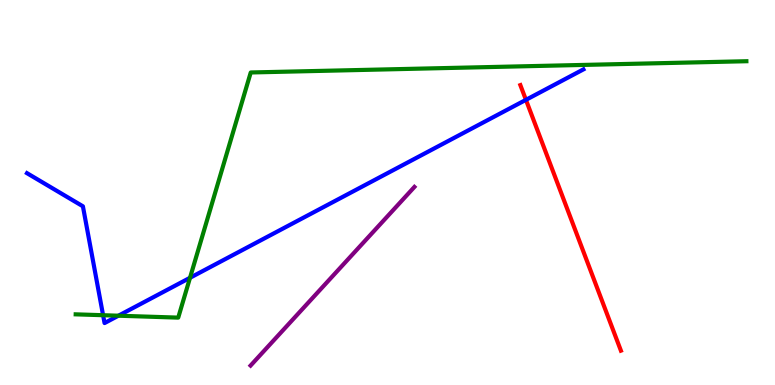[{'lines': ['blue', 'red'], 'intersections': [{'x': 6.79, 'y': 7.41}]}, {'lines': ['green', 'red'], 'intersections': []}, {'lines': ['purple', 'red'], 'intersections': []}, {'lines': ['blue', 'green'], 'intersections': [{'x': 1.33, 'y': 1.81}, {'x': 1.53, 'y': 1.8}, {'x': 2.45, 'y': 2.78}]}, {'lines': ['blue', 'purple'], 'intersections': []}, {'lines': ['green', 'purple'], 'intersections': []}]